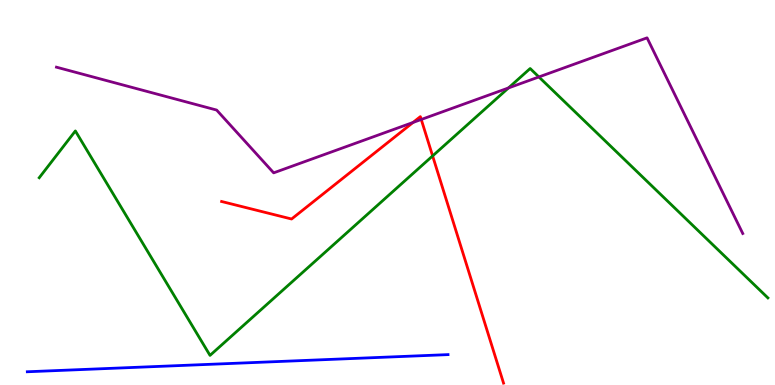[{'lines': ['blue', 'red'], 'intersections': []}, {'lines': ['green', 'red'], 'intersections': [{'x': 5.58, 'y': 5.95}]}, {'lines': ['purple', 'red'], 'intersections': [{'x': 5.33, 'y': 6.82}, {'x': 5.44, 'y': 6.9}]}, {'lines': ['blue', 'green'], 'intersections': []}, {'lines': ['blue', 'purple'], 'intersections': []}, {'lines': ['green', 'purple'], 'intersections': [{'x': 6.56, 'y': 7.72}, {'x': 6.95, 'y': 8.0}]}]